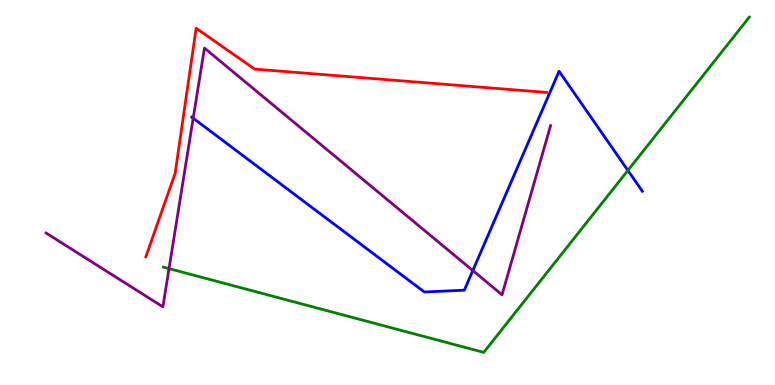[{'lines': ['blue', 'red'], 'intersections': []}, {'lines': ['green', 'red'], 'intersections': []}, {'lines': ['purple', 'red'], 'intersections': []}, {'lines': ['blue', 'green'], 'intersections': [{'x': 8.1, 'y': 5.57}]}, {'lines': ['blue', 'purple'], 'intersections': [{'x': 2.49, 'y': 6.93}, {'x': 6.1, 'y': 2.97}]}, {'lines': ['green', 'purple'], 'intersections': [{'x': 2.18, 'y': 3.02}]}]